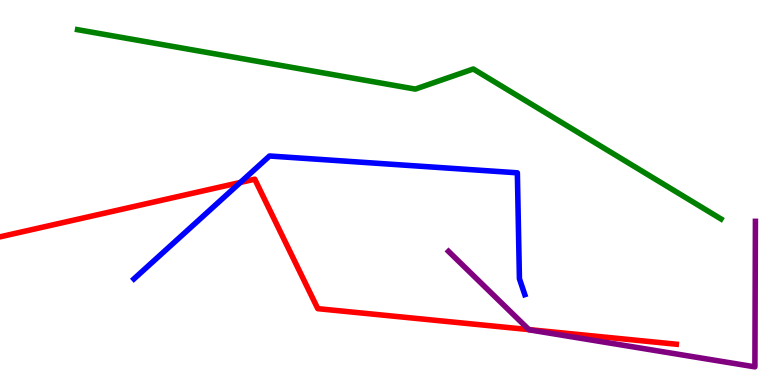[{'lines': ['blue', 'red'], 'intersections': [{'x': 3.1, 'y': 5.26}]}, {'lines': ['green', 'red'], 'intersections': []}, {'lines': ['purple', 'red'], 'intersections': [{'x': 6.82, 'y': 1.44}]}, {'lines': ['blue', 'green'], 'intersections': []}, {'lines': ['blue', 'purple'], 'intersections': []}, {'lines': ['green', 'purple'], 'intersections': []}]